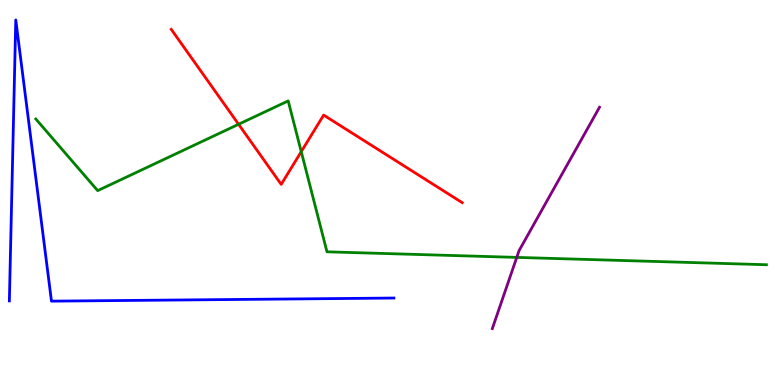[{'lines': ['blue', 'red'], 'intersections': []}, {'lines': ['green', 'red'], 'intersections': [{'x': 3.08, 'y': 6.77}, {'x': 3.89, 'y': 6.06}]}, {'lines': ['purple', 'red'], 'intersections': []}, {'lines': ['blue', 'green'], 'intersections': []}, {'lines': ['blue', 'purple'], 'intersections': []}, {'lines': ['green', 'purple'], 'intersections': [{'x': 6.67, 'y': 3.31}]}]